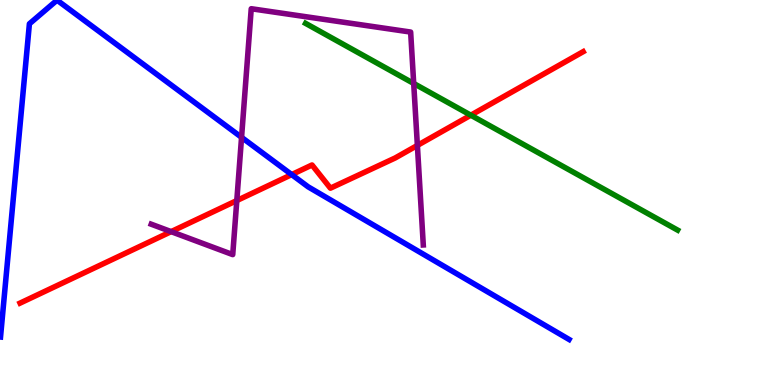[{'lines': ['blue', 'red'], 'intersections': [{'x': 3.76, 'y': 5.46}]}, {'lines': ['green', 'red'], 'intersections': [{'x': 6.08, 'y': 7.01}]}, {'lines': ['purple', 'red'], 'intersections': [{'x': 2.21, 'y': 3.98}, {'x': 3.06, 'y': 4.79}, {'x': 5.39, 'y': 6.22}]}, {'lines': ['blue', 'green'], 'intersections': []}, {'lines': ['blue', 'purple'], 'intersections': [{'x': 3.12, 'y': 6.43}]}, {'lines': ['green', 'purple'], 'intersections': [{'x': 5.34, 'y': 7.83}]}]